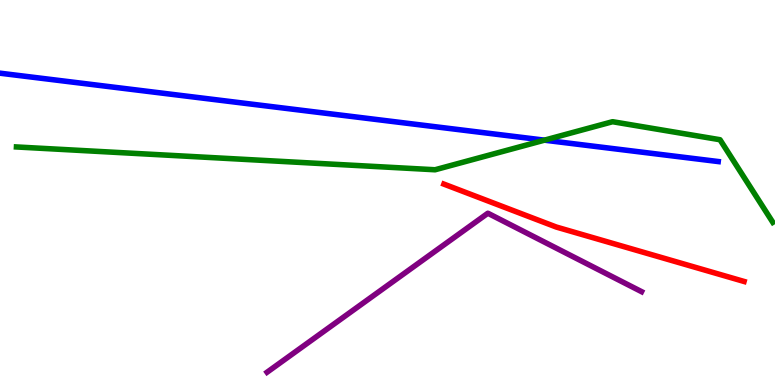[{'lines': ['blue', 'red'], 'intersections': []}, {'lines': ['green', 'red'], 'intersections': []}, {'lines': ['purple', 'red'], 'intersections': []}, {'lines': ['blue', 'green'], 'intersections': [{'x': 7.02, 'y': 6.36}]}, {'lines': ['blue', 'purple'], 'intersections': []}, {'lines': ['green', 'purple'], 'intersections': []}]